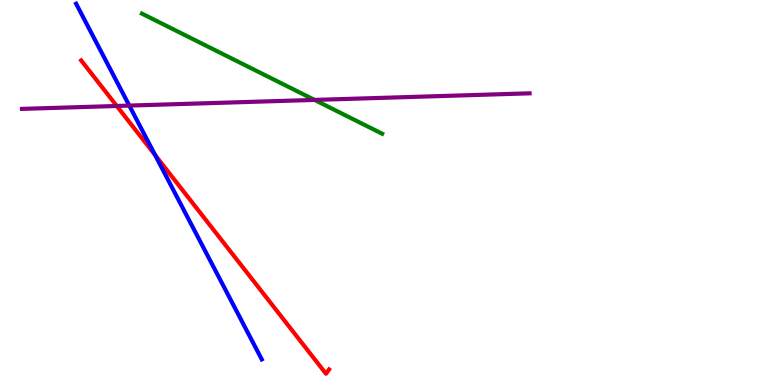[{'lines': ['blue', 'red'], 'intersections': [{'x': 2.0, 'y': 5.97}]}, {'lines': ['green', 'red'], 'intersections': []}, {'lines': ['purple', 'red'], 'intersections': [{'x': 1.51, 'y': 7.25}]}, {'lines': ['blue', 'green'], 'intersections': []}, {'lines': ['blue', 'purple'], 'intersections': [{'x': 1.67, 'y': 7.26}]}, {'lines': ['green', 'purple'], 'intersections': [{'x': 4.06, 'y': 7.4}]}]